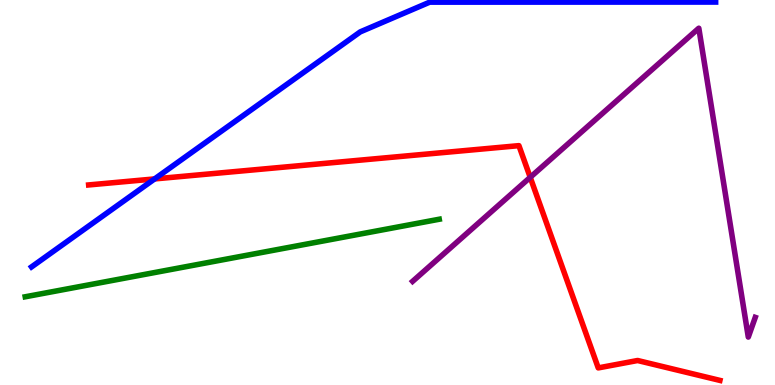[{'lines': ['blue', 'red'], 'intersections': [{'x': 2.0, 'y': 5.35}]}, {'lines': ['green', 'red'], 'intersections': []}, {'lines': ['purple', 'red'], 'intersections': [{'x': 6.84, 'y': 5.39}]}, {'lines': ['blue', 'green'], 'intersections': []}, {'lines': ['blue', 'purple'], 'intersections': []}, {'lines': ['green', 'purple'], 'intersections': []}]